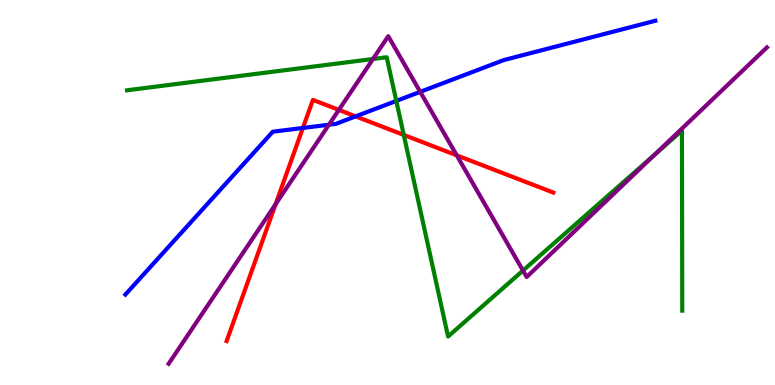[{'lines': ['blue', 'red'], 'intersections': [{'x': 3.91, 'y': 6.68}, {'x': 4.59, 'y': 6.98}]}, {'lines': ['green', 'red'], 'intersections': [{'x': 5.21, 'y': 6.5}]}, {'lines': ['purple', 'red'], 'intersections': [{'x': 3.56, 'y': 4.7}, {'x': 4.37, 'y': 7.15}, {'x': 5.89, 'y': 5.97}]}, {'lines': ['blue', 'green'], 'intersections': [{'x': 5.11, 'y': 7.38}]}, {'lines': ['blue', 'purple'], 'intersections': [{'x': 4.24, 'y': 6.76}, {'x': 5.42, 'y': 7.61}]}, {'lines': ['green', 'purple'], 'intersections': [{'x': 4.81, 'y': 8.47}, {'x': 6.75, 'y': 2.97}, {'x': 8.45, 'y': 5.99}]}]